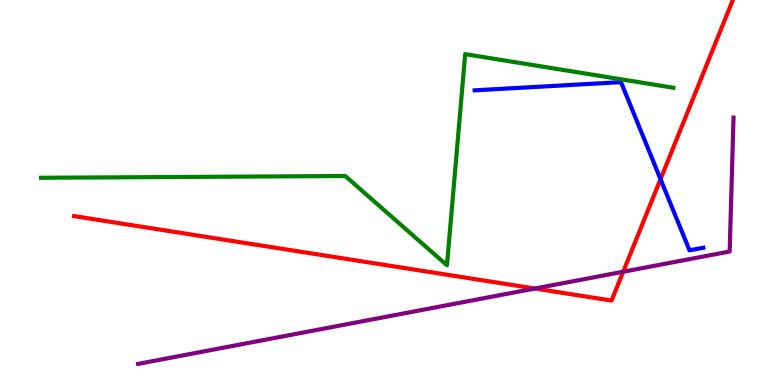[{'lines': ['blue', 'red'], 'intersections': [{'x': 8.52, 'y': 5.35}]}, {'lines': ['green', 'red'], 'intersections': []}, {'lines': ['purple', 'red'], 'intersections': [{'x': 6.9, 'y': 2.51}, {'x': 8.04, 'y': 2.94}]}, {'lines': ['blue', 'green'], 'intersections': []}, {'lines': ['blue', 'purple'], 'intersections': []}, {'lines': ['green', 'purple'], 'intersections': []}]